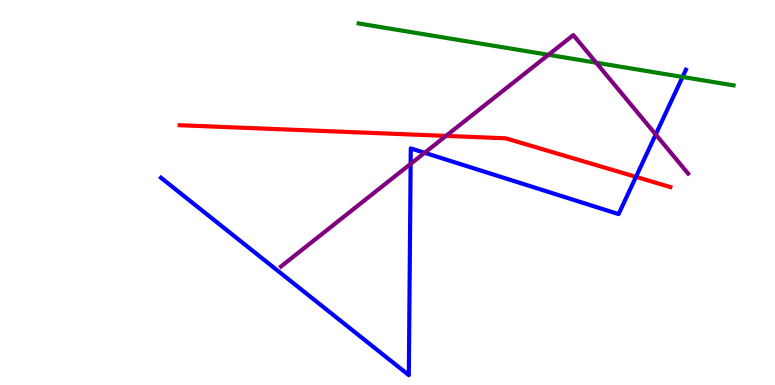[{'lines': ['blue', 'red'], 'intersections': [{'x': 8.21, 'y': 5.41}]}, {'lines': ['green', 'red'], 'intersections': []}, {'lines': ['purple', 'red'], 'intersections': [{'x': 5.75, 'y': 6.47}]}, {'lines': ['blue', 'green'], 'intersections': [{'x': 8.81, 'y': 8.0}]}, {'lines': ['blue', 'purple'], 'intersections': [{'x': 5.3, 'y': 5.74}, {'x': 5.48, 'y': 6.03}, {'x': 8.46, 'y': 6.51}]}, {'lines': ['green', 'purple'], 'intersections': [{'x': 7.08, 'y': 8.58}, {'x': 7.69, 'y': 8.37}]}]